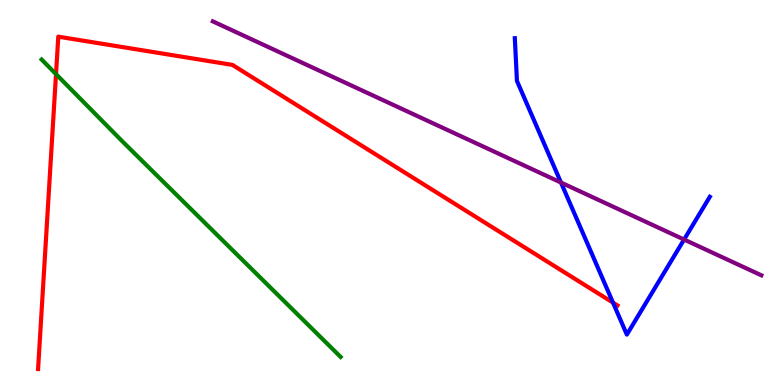[{'lines': ['blue', 'red'], 'intersections': [{'x': 7.91, 'y': 2.14}]}, {'lines': ['green', 'red'], 'intersections': [{'x': 0.723, 'y': 8.07}]}, {'lines': ['purple', 'red'], 'intersections': []}, {'lines': ['blue', 'green'], 'intersections': []}, {'lines': ['blue', 'purple'], 'intersections': [{'x': 7.24, 'y': 5.26}, {'x': 8.83, 'y': 3.78}]}, {'lines': ['green', 'purple'], 'intersections': []}]